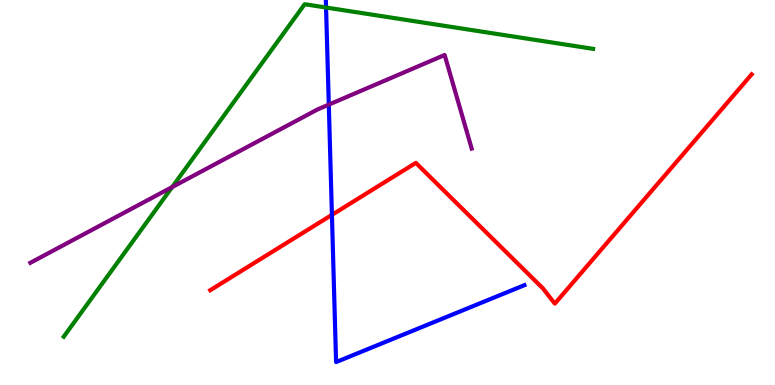[{'lines': ['blue', 'red'], 'intersections': [{'x': 4.28, 'y': 4.42}]}, {'lines': ['green', 'red'], 'intersections': []}, {'lines': ['purple', 'red'], 'intersections': []}, {'lines': ['blue', 'green'], 'intersections': [{'x': 4.21, 'y': 9.8}]}, {'lines': ['blue', 'purple'], 'intersections': [{'x': 4.24, 'y': 7.28}]}, {'lines': ['green', 'purple'], 'intersections': [{'x': 2.22, 'y': 5.14}]}]